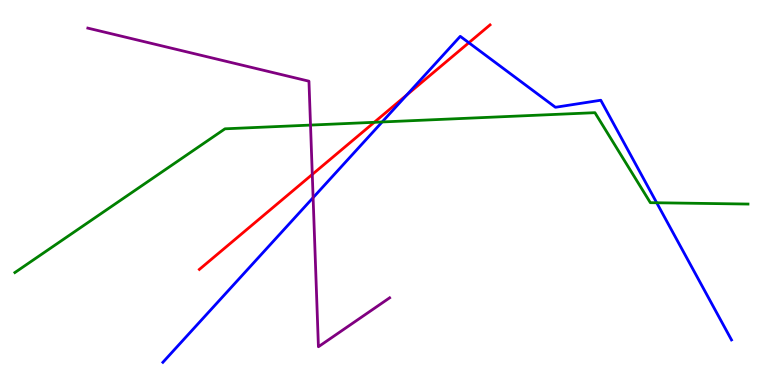[{'lines': ['blue', 'red'], 'intersections': [{'x': 5.25, 'y': 7.54}, {'x': 6.05, 'y': 8.89}]}, {'lines': ['green', 'red'], 'intersections': [{'x': 4.83, 'y': 6.82}]}, {'lines': ['purple', 'red'], 'intersections': [{'x': 4.03, 'y': 5.47}]}, {'lines': ['blue', 'green'], 'intersections': [{'x': 4.93, 'y': 6.83}, {'x': 8.47, 'y': 4.73}]}, {'lines': ['blue', 'purple'], 'intersections': [{'x': 4.04, 'y': 4.87}]}, {'lines': ['green', 'purple'], 'intersections': [{'x': 4.01, 'y': 6.75}]}]